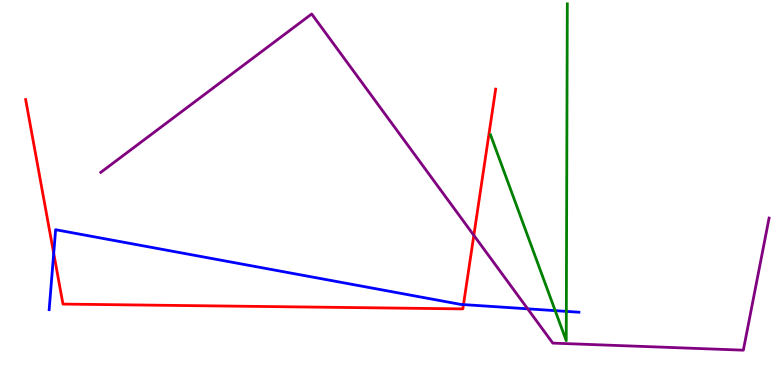[{'lines': ['blue', 'red'], 'intersections': [{'x': 0.693, 'y': 3.42}, {'x': 5.98, 'y': 2.09}]}, {'lines': ['green', 'red'], 'intersections': []}, {'lines': ['purple', 'red'], 'intersections': [{'x': 6.11, 'y': 3.89}]}, {'lines': ['blue', 'green'], 'intersections': [{'x': 7.16, 'y': 1.93}, {'x': 7.31, 'y': 1.91}]}, {'lines': ['blue', 'purple'], 'intersections': [{'x': 6.81, 'y': 1.98}]}, {'lines': ['green', 'purple'], 'intersections': []}]